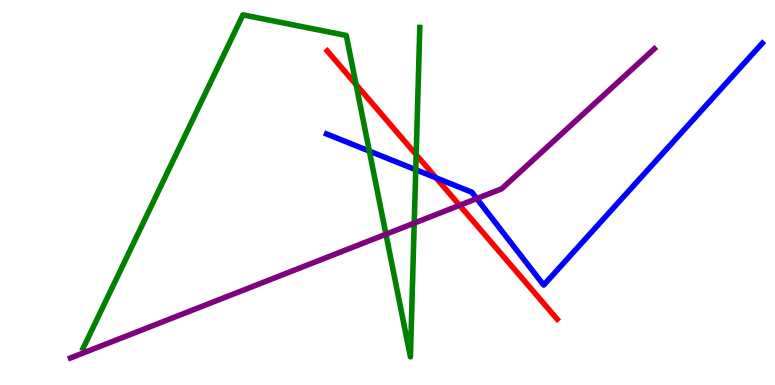[{'lines': ['blue', 'red'], 'intersections': [{'x': 5.63, 'y': 5.38}]}, {'lines': ['green', 'red'], 'intersections': [{'x': 4.59, 'y': 7.8}, {'x': 5.37, 'y': 5.98}]}, {'lines': ['purple', 'red'], 'intersections': [{'x': 5.93, 'y': 4.67}]}, {'lines': ['blue', 'green'], 'intersections': [{'x': 4.77, 'y': 6.08}, {'x': 5.36, 'y': 5.59}]}, {'lines': ['blue', 'purple'], 'intersections': [{'x': 6.15, 'y': 4.84}]}, {'lines': ['green', 'purple'], 'intersections': [{'x': 4.98, 'y': 3.92}, {'x': 5.34, 'y': 4.2}]}]